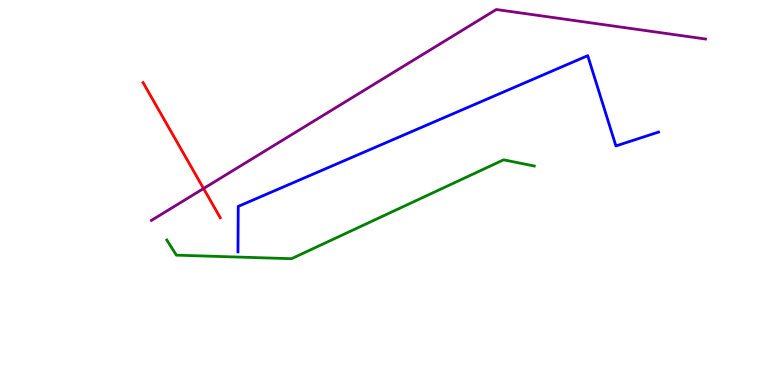[{'lines': ['blue', 'red'], 'intersections': []}, {'lines': ['green', 'red'], 'intersections': []}, {'lines': ['purple', 'red'], 'intersections': [{'x': 2.63, 'y': 5.1}]}, {'lines': ['blue', 'green'], 'intersections': []}, {'lines': ['blue', 'purple'], 'intersections': []}, {'lines': ['green', 'purple'], 'intersections': []}]